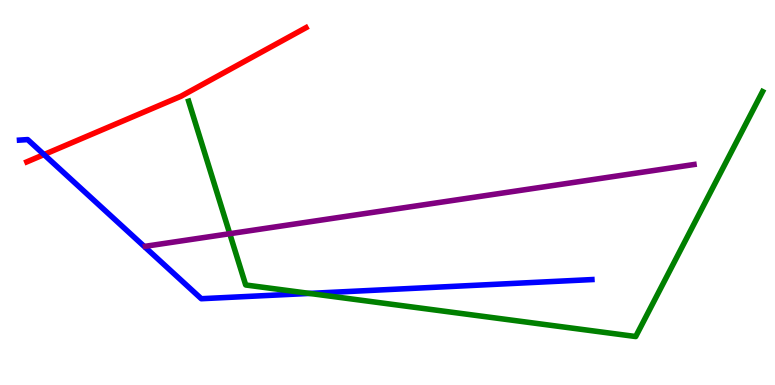[{'lines': ['blue', 'red'], 'intersections': [{'x': 0.568, 'y': 5.99}]}, {'lines': ['green', 'red'], 'intersections': []}, {'lines': ['purple', 'red'], 'intersections': []}, {'lines': ['blue', 'green'], 'intersections': [{'x': 3.99, 'y': 2.38}]}, {'lines': ['blue', 'purple'], 'intersections': []}, {'lines': ['green', 'purple'], 'intersections': [{'x': 2.96, 'y': 3.93}]}]